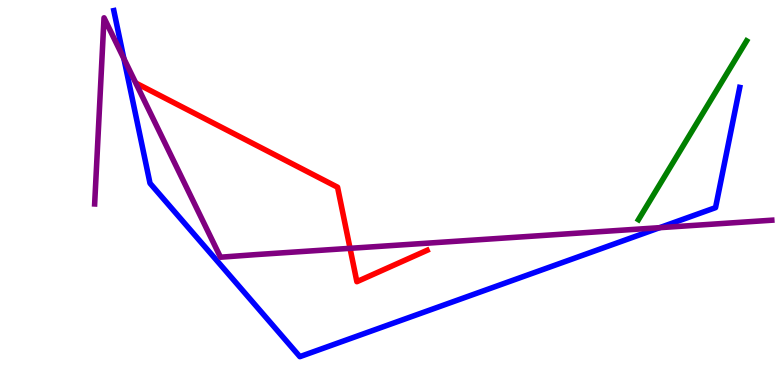[{'lines': ['blue', 'red'], 'intersections': []}, {'lines': ['green', 'red'], 'intersections': []}, {'lines': ['purple', 'red'], 'intersections': [{'x': 4.52, 'y': 3.55}]}, {'lines': ['blue', 'green'], 'intersections': []}, {'lines': ['blue', 'purple'], 'intersections': [{'x': 1.6, 'y': 8.48}, {'x': 8.51, 'y': 4.09}]}, {'lines': ['green', 'purple'], 'intersections': []}]